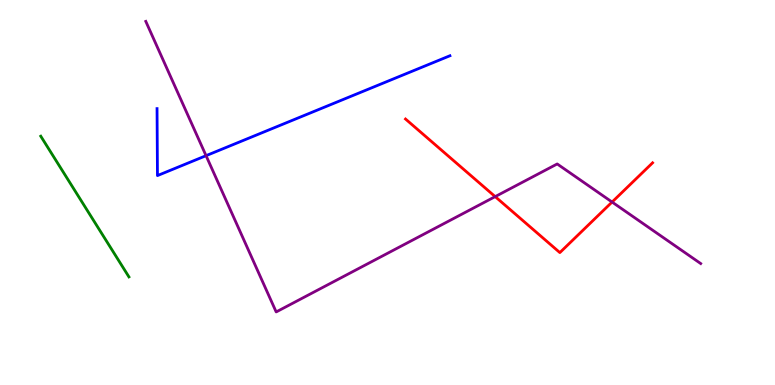[{'lines': ['blue', 'red'], 'intersections': []}, {'lines': ['green', 'red'], 'intersections': []}, {'lines': ['purple', 'red'], 'intersections': [{'x': 6.39, 'y': 4.89}, {'x': 7.9, 'y': 4.75}]}, {'lines': ['blue', 'green'], 'intersections': []}, {'lines': ['blue', 'purple'], 'intersections': [{'x': 2.66, 'y': 5.96}]}, {'lines': ['green', 'purple'], 'intersections': []}]